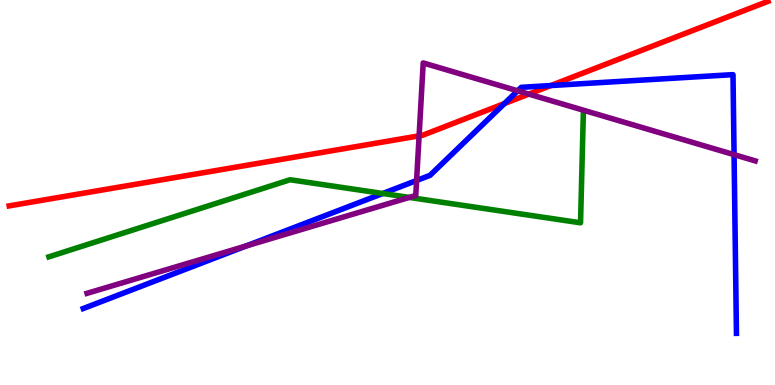[{'lines': ['blue', 'red'], 'intersections': [{'x': 6.51, 'y': 7.31}, {'x': 7.11, 'y': 7.78}]}, {'lines': ['green', 'red'], 'intersections': []}, {'lines': ['purple', 'red'], 'intersections': [{'x': 5.41, 'y': 6.47}, {'x': 6.82, 'y': 7.56}]}, {'lines': ['blue', 'green'], 'intersections': [{'x': 4.94, 'y': 4.97}]}, {'lines': ['blue', 'purple'], 'intersections': [{'x': 3.18, 'y': 3.61}, {'x': 5.38, 'y': 5.31}, {'x': 6.68, 'y': 7.64}, {'x': 9.47, 'y': 5.98}]}, {'lines': ['green', 'purple'], 'intersections': [{'x': 5.28, 'y': 4.87}]}]